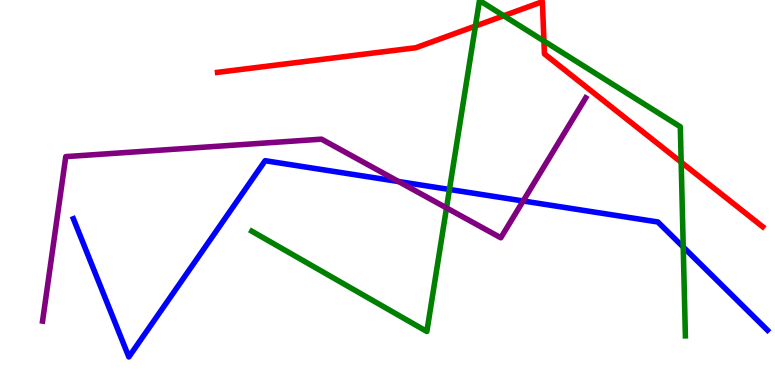[{'lines': ['blue', 'red'], 'intersections': []}, {'lines': ['green', 'red'], 'intersections': [{'x': 6.13, 'y': 9.32}, {'x': 6.5, 'y': 9.59}, {'x': 7.02, 'y': 8.93}, {'x': 8.79, 'y': 5.79}]}, {'lines': ['purple', 'red'], 'intersections': []}, {'lines': ['blue', 'green'], 'intersections': [{'x': 5.8, 'y': 5.08}, {'x': 8.82, 'y': 3.58}]}, {'lines': ['blue', 'purple'], 'intersections': [{'x': 5.14, 'y': 5.29}, {'x': 6.75, 'y': 4.78}]}, {'lines': ['green', 'purple'], 'intersections': [{'x': 5.76, 'y': 4.6}]}]